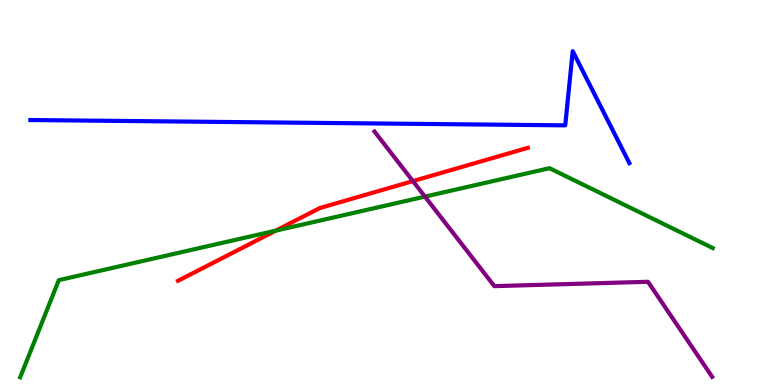[{'lines': ['blue', 'red'], 'intersections': []}, {'lines': ['green', 'red'], 'intersections': [{'x': 3.56, 'y': 4.01}]}, {'lines': ['purple', 'red'], 'intersections': [{'x': 5.33, 'y': 5.3}]}, {'lines': ['blue', 'green'], 'intersections': []}, {'lines': ['blue', 'purple'], 'intersections': []}, {'lines': ['green', 'purple'], 'intersections': [{'x': 5.48, 'y': 4.89}]}]